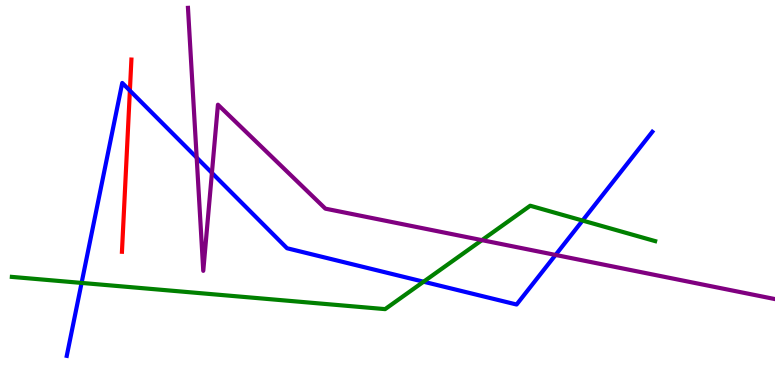[{'lines': ['blue', 'red'], 'intersections': [{'x': 1.68, 'y': 7.65}]}, {'lines': ['green', 'red'], 'intersections': []}, {'lines': ['purple', 'red'], 'intersections': []}, {'lines': ['blue', 'green'], 'intersections': [{'x': 1.05, 'y': 2.65}, {'x': 5.47, 'y': 2.68}, {'x': 7.52, 'y': 4.27}]}, {'lines': ['blue', 'purple'], 'intersections': [{'x': 2.54, 'y': 5.91}, {'x': 2.73, 'y': 5.51}, {'x': 7.17, 'y': 3.38}]}, {'lines': ['green', 'purple'], 'intersections': [{'x': 6.22, 'y': 3.76}]}]